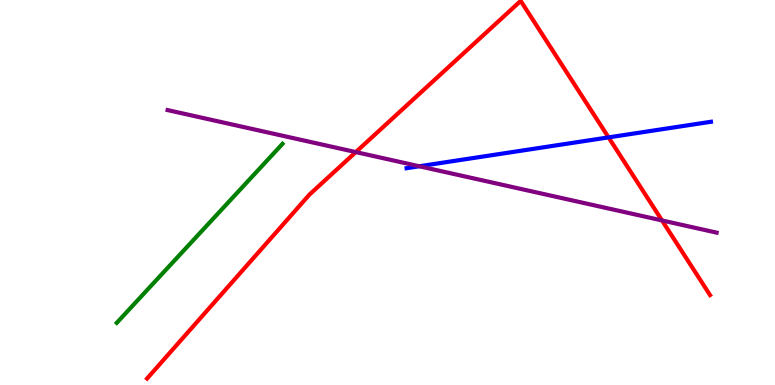[{'lines': ['blue', 'red'], 'intersections': [{'x': 7.85, 'y': 6.43}]}, {'lines': ['green', 'red'], 'intersections': []}, {'lines': ['purple', 'red'], 'intersections': [{'x': 4.59, 'y': 6.05}, {'x': 8.54, 'y': 4.27}]}, {'lines': ['blue', 'green'], 'intersections': []}, {'lines': ['blue', 'purple'], 'intersections': [{'x': 5.41, 'y': 5.68}]}, {'lines': ['green', 'purple'], 'intersections': []}]